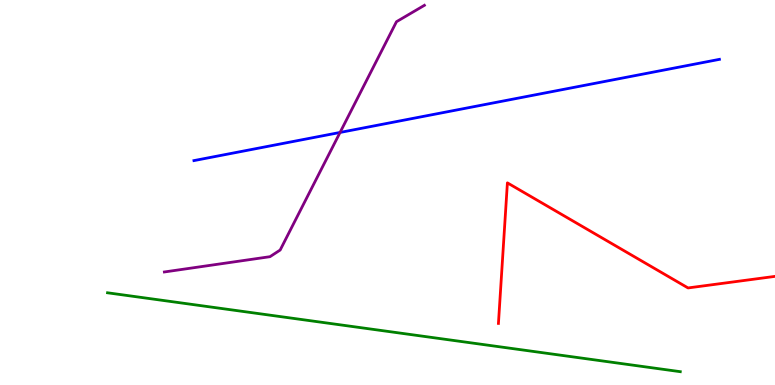[{'lines': ['blue', 'red'], 'intersections': []}, {'lines': ['green', 'red'], 'intersections': []}, {'lines': ['purple', 'red'], 'intersections': []}, {'lines': ['blue', 'green'], 'intersections': []}, {'lines': ['blue', 'purple'], 'intersections': [{'x': 4.39, 'y': 6.56}]}, {'lines': ['green', 'purple'], 'intersections': []}]